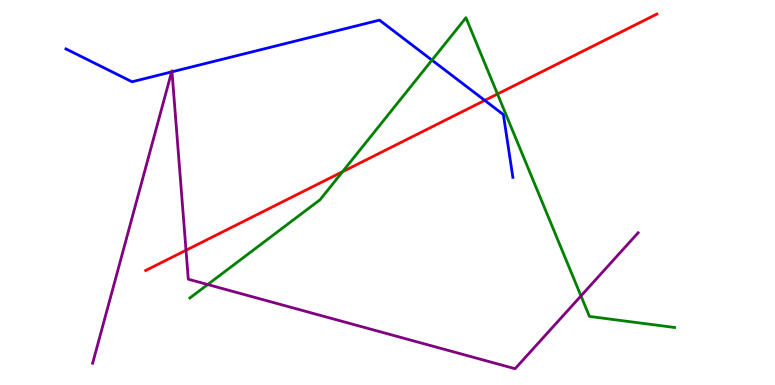[{'lines': ['blue', 'red'], 'intersections': [{'x': 6.25, 'y': 7.39}]}, {'lines': ['green', 'red'], 'intersections': [{'x': 4.42, 'y': 5.54}, {'x': 6.42, 'y': 7.56}]}, {'lines': ['purple', 'red'], 'intersections': [{'x': 2.4, 'y': 3.5}]}, {'lines': ['blue', 'green'], 'intersections': [{'x': 5.57, 'y': 8.44}]}, {'lines': ['blue', 'purple'], 'intersections': [{'x': 2.21, 'y': 8.13}, {'x': 2.22, 'y': 8.13}]}, {'lines': ['green', 'purple'], 'intersections': [{'x': 2.68, 'y': 2.61}, {'x': 7.5, 'y': 2.31}]}]